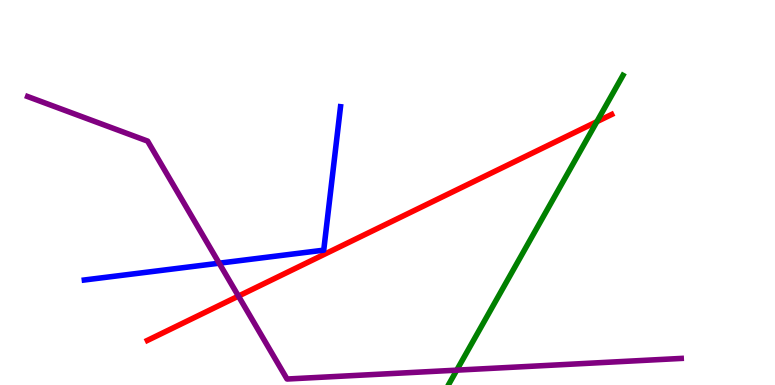[{'lines': ['blue', 'red'], 'intersections': []}, {'lines': ['green', 'red'], 'intersections': [{'x': 7.7, 'y': 6.84}]}, {'lines': ['purple', 'red'], 'intersections': [{'x': 3.08, 'y': 2.31}]}, {'lines': ['blue', 'green'], 'intersections': []}, {'lines': ['blue', 'purple'], 'intersections': [{'x': 2.83, 'y': 3.16}]}, {'lines': ['green', 'purple'], 'intersections': [{'x': 5.89, 'y': 0.386}]}]